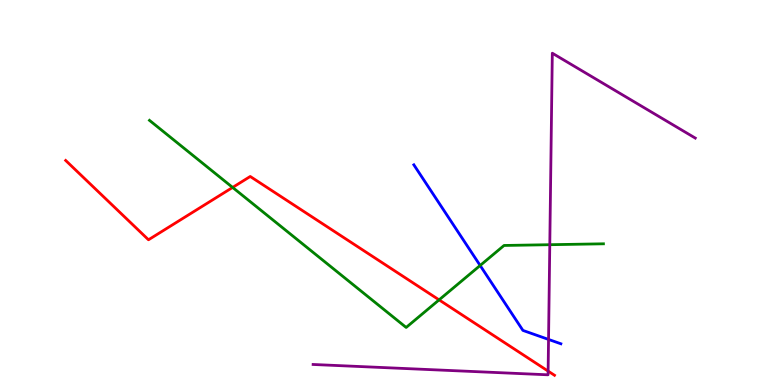[{'lines': ['blue', 'red'], 'intersections': []}, {'lines': ['green', 'red'], 'intersections': [{'x': 3.0, 'y': 5.13}, {'x': 5.67, 'y': 2.21}]}, {'lines': ['purple', 'red'], 'intersections': [{'x': 7.07, 'y': 0.361}]}, {'lines': ['blue', 'green'], 'intersections': [{'x': 6.2, 'y': 3.1}]}, {'lines': ['blue', 'purple'], 'intersections': [{'x': 7.08, 'y': 1.18}]}, {'lines': ['green', 'purple'], 'intersections': [{'x': 7.09, 'y': 3.64}]}]